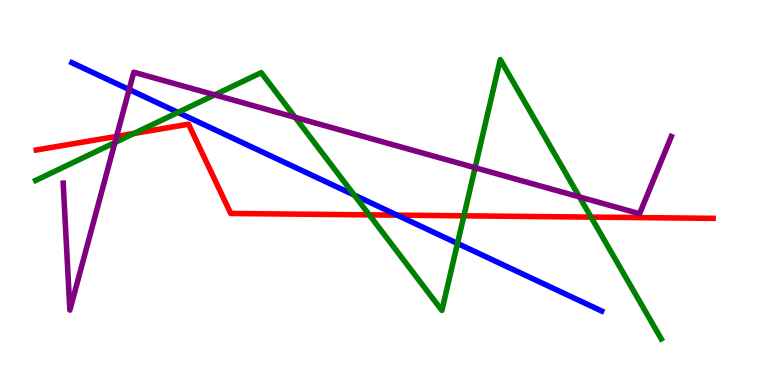[{'lines': ['blue', 'red'], 'intersections': [{'x': 5.12, 'y': 4.41}]}, {'lines': ['green', 'red'], 'intersections': [{'x': 1.73, 'y': 6.53}, {'x': 4.76, 'y': 4.42}, {'x': 5.99, 'y': 4.39}, {'x': 7.63, 'y': 4.36}]}, {'lines': ['purple', 'red'], 'intersections': [{'x': 1.5, 'y': 6.46}]}, {'lines': ['blue', 'green'], 'intersections': [{'x': 2.3, 'y': 7.08}, {'x': 4.57, 'y': 4.93}, {'x': 5.9, 'y': 3.68}]}, {'lines': ['blue', 'purple'], 'intersections': [{'x': 1.67, 'y': 7.67}]}, {'lines': ['green', 'purple'], 'intersections': [{'x': 1.48, 'y': 6.3}, {'x': 2.77, 'y': 7.54}, {'x': 3.81, 'y': 6.95}, {'x': 6.13, 'y': 5.64}, {'x': 7.48, 'y': 4.89}]}]